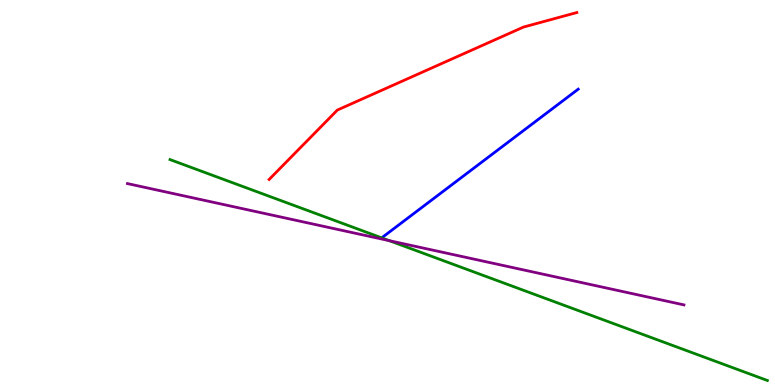[{'lines': ['blue', 'red'], 'intersections': []}, {'lines': ['green', 'red'], 'intersections': []}, {'lines': ['purple', 'red'], 'intersections': []}, {'lines': ['blue', 'green'], 'intersections': []}, {'lines': ['blue', 'purple'], 'intersections': []}, {'lines': ['green', 'purple'], 'intersections': [{'x': 5.02, 'y': 3.75}]}]